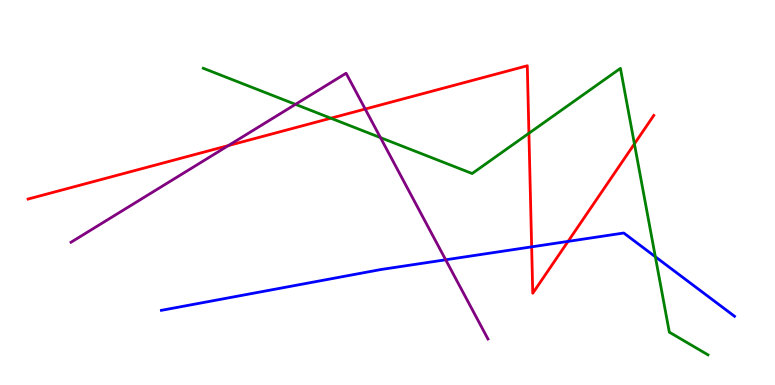[{'lines': ['blue', 'red'], 'intersections': [{'x': 6.86, 'y': 3.59}, {'x': 7.33, 'y': 3.73}]}, {'lines': ['green', 'red'], 'intersections': [{'x': 4.27, 'y': 6.93}, {'x': 6.82, 'y': 6.54}, {'x': 8.19, 'y': 6.26}]}, {'lines': ['purple', 'red'], 'intersections': [{'x': 2.95, 'y': 6.22}, {'x': 4.71, 'y': 7.17}]}, {'lines': ['blue', 'green'], 'intersections': [{'x': 8.46, 'y': 3.33}]}, {'lines': ['blue', 'purple'], 'intersections': [{'x': 5.75, 'y': 3.25}]}, {'lines': ['green', 'purple'], 'intersections': [{'x': 3.81, 'y': 7.29}, {'x': 4.91, 'y': 6.43}]}]